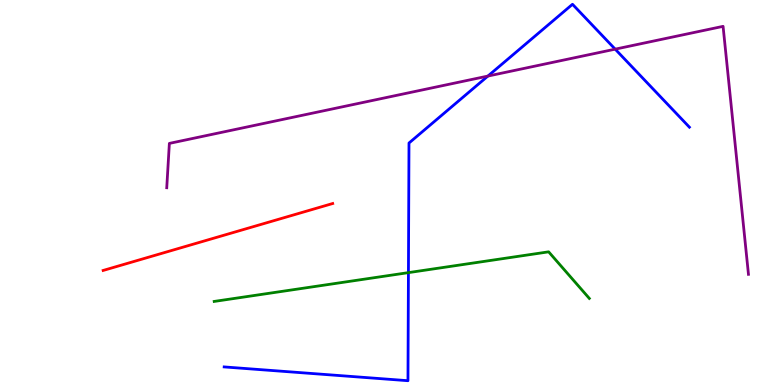[{'lines': ['blue', 'red'], 'intersections': []}, {'lines': ['green', 'red'], 'intersections': []}, {'lines': ['purple', 'red'], 'intersections': []}, {'lines': ['blue', 'green'], 'intersections': [{'x': 5.27, 'y': 2.92}]}, {'lines': ['blue', 'purple'], 'intersections': [{'x': 6.3, 'y': 8.02}, {'x': 7.94, 'y': 8.72}]}, {'lines': ['green', 'purple'], 'intersections': []}]